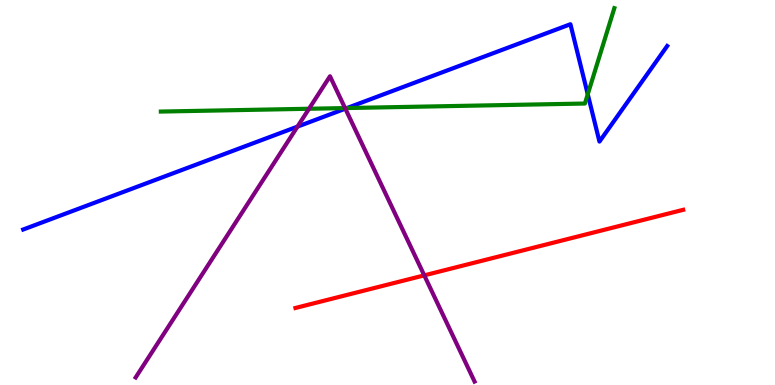[{'lines': ['blue', 'red'], 'intersections': []}, {'lines': ['green', 'red'], 'intersections': []}, {'lines': ['purple', 'red'], 'intersections': [{'x': 5.47, 'y': 2.85}]}, {'lines': ['blue', 'green'], 'intersections': [{'x': 4.48, 'y': 7.19}, {'x': 7.58, 'y': 7.55}]}, {'lines': ['blue', 'purple'], 'intersections': [{'x': 3.84, 'y': 6.71}, {'x': 4.46, 'y': 7.18}]}, {'lines': ['green', 'purple'], 'intersections': [{'x': 3.99, 'y': 7.18}, {'x': 4.45, 'y': 7.19}]}]